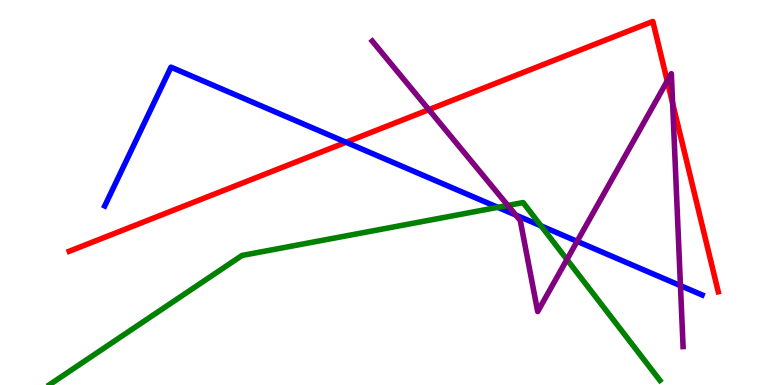[{'lines': ['blue', 'red'], 'intersections': [{'x': 4.47, 'y': 6.31}]}, {'lines': ['green', 'red'], 'intersections': []}, {'lines': ['purple', 'red'], 'intersections': [{'x': 5.53, 'y': 7.15}, {'x': 8.61, 'y': 7.9}, {'x': 8.68, 'y': 7.32}]}, {'lines': ['blue', 'green'], 'intersections': [{'x': 6.42, 'y': 4.61}, {'x': 6.98, 'y': 4.13}]}, {'lines': ['blue', 'purple'], 'intersections': [{'x': 6.65, 'y': 4.41}, {'x': 7.45, 'y': 3.73}, {'x': 8.78, 'y': 2.58}]}, {'lines': ['green', 'purple'], 'intersections': [{'x': 6.55, 'y': 4.66}, {'x': 7.32, 'y': 3.26}]}]